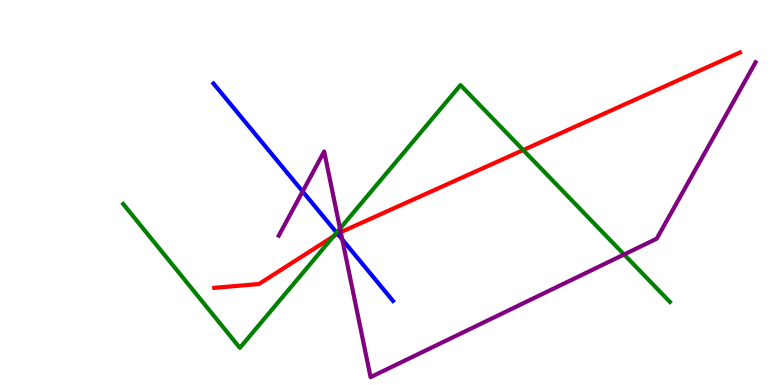[{'lines': ['blue', 'red'], 'intersections': [{'x': 4.36, 'y': 3.93}]}, {'lines': ['green', 'red'], 'intersections': [{'x': 4.3, 'y': 3.86}, {'x': 6.75, 'y': 6.1}]}, {'lines': ['purple', 'red'], 'intersections': [{'x': 4.4, 'y': 3.97}]}, {'lines': ['blue', 'green'], 'intersections': [{'x': 4.34, 'y': 3.96}]}, {'lines': ['blue', 'purple'], 'intersections': [{'x': 3.9, 'y': 5.03}, {'x': 4.42, 'y': 3.78}]}, {'lines': ['green', 'purple'], 'intersections': [{'x': 4.39, 'y': 4.06}, {'x': 8.05, 'y': 3.39}]}]